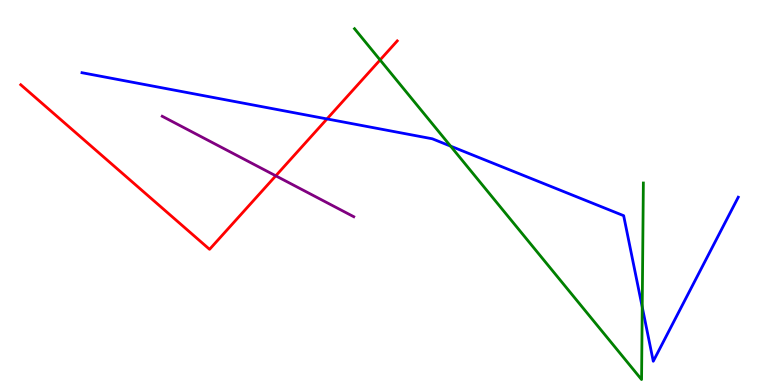[{'lines': ['blue', 'red'], 'intersections': [{'x': 4.22, 'y': 6.91}]}, {'lines': ['green', 'red'], 'intersections': [{'x': 4.9, 'y': 8.44}]}, {'lines': ['purple', 'red'], 'intersections': [{'x': 3.56, 'y': 5.43}]}, {'lines': ['blue', 'green'], 'intersections': [{'x': 5.81, 'y': 6.2}, {'x': 8.29, 'y': 2.03}]}, {'lines': ['blue', 'purple'], 'intersections': []}, {'lines': ['green', 'purple'], 'intersections': []}]